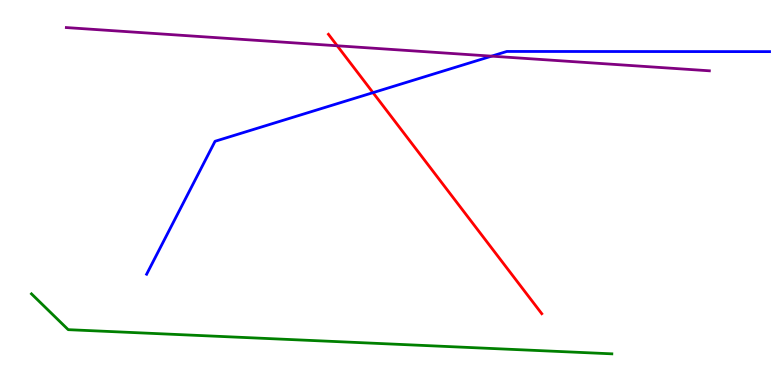[{'lines': ['blue', 'red'], 'intersections': [{'x': 4.81, 'y': 7.59}]}, {'lines': ['green', 'red'], 'intersections': []}, {'lines': ['purple', 'red'], 'intersections': [{'x': 4.35, 'y': 8.81}]}, {'lines': ['blue', 'green'], 'intersections': []}, {'lines': ['blue', 'purple'], 'intersections': [{'x': 6.34, 'y': 8.54}]}, {'lines': ['green', 'purple'], 'intersections': []}]